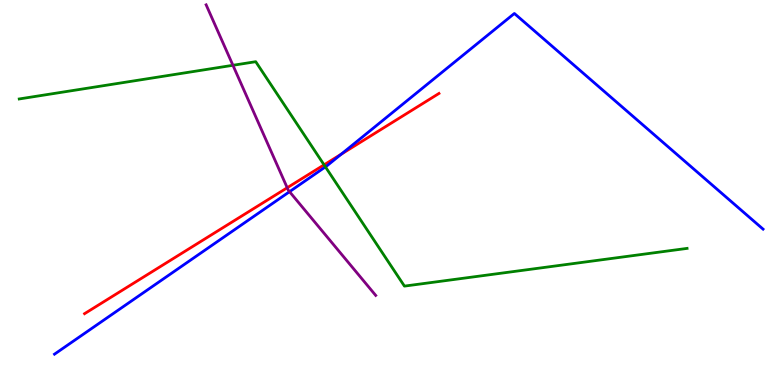[{'lines': ['blue', 'red'], 'intersections': [{'x': 4.4, 'y': 6.0}]}, {'lines': ['green', 'red'], 'intersections': [{'x': 4.18, 'y': 5.72}]}, {'lines': ['purple', 'red'], 'intersections': [{'x': 3.71, 'y': 5.12}]}, {'lines': ['blue', 'green'], 'intersections': [{'x': 4.2, 'y': 5.67}]}, {'lines': ['blue', 'purple'], 'intersections': [{'x': 3.74, 'y': 5.02}]}, {'lines': ['green', 'purple'], 'intersections': [{'x': 3.01, 'y': 8.3}]}]